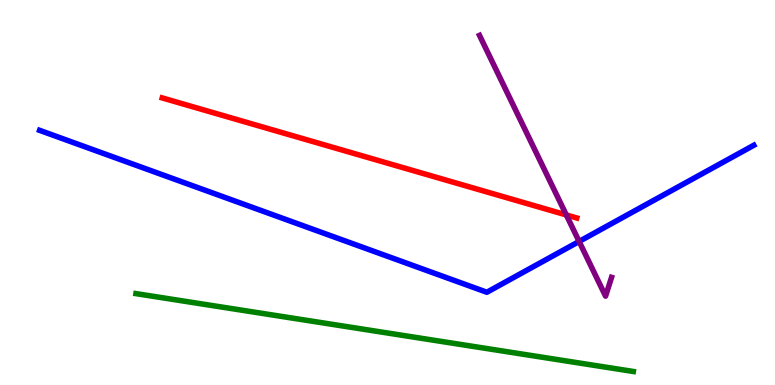[{'lines': ['blue', 'red'], 'intersections': []}, {'lines': ['green', 'red'], 'intersections': []}, {'lines': ['purple', 'red'], 'intersections': [{'x': 7.31, 'y': 4.42}]}, {'lines': ['blue', 'green'], 'intersections': []}, {'lines': ['blue', 'purple'], 'intersections': [{'x': 7.47, 'y': 3.73}]}, {'lines': ['green', 'purple'], 'intersections': []}]